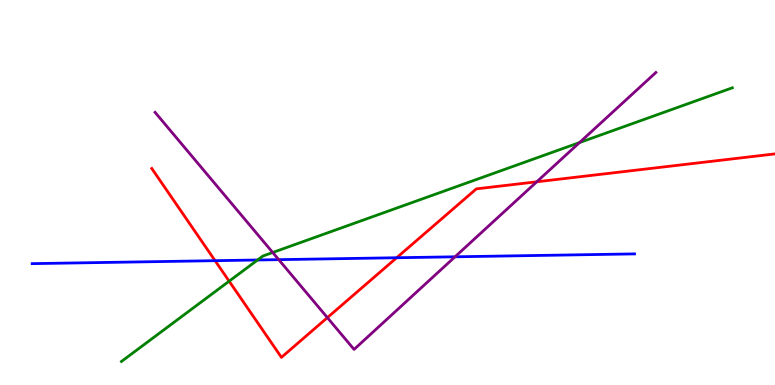[{'lines': ['blue', 'red'], 'intersections': [{'x': 2.78, 'y': 3.23}, {'x': 5.12, 'y': 3.31}]}, {'lines': ['green', 'red'], 'intersections': [{'x': 2.96, 'y': 2.7}]}, {'lines': ['purple', 'red'], 'intersections': [{'x': 4.22, 'y': 1.75}, {'x': 6.93, 'y': 5.28}]}, {'lines': ['blue', 'green'], 'intersections': [{'x': 3.32, 'y': 3.25}]}, {'lines': ['blue', 'purple'], 'intersections': [{'x': 3.6, 'y': 3.26}, {'x': 5.87, 'y': 3.33}]}, {'lines': ['green', 'purple'], 'intersections': [{'x': 3.52, 'y': 3.44}, {'x': 7.48, 'y': 6.3}]}]